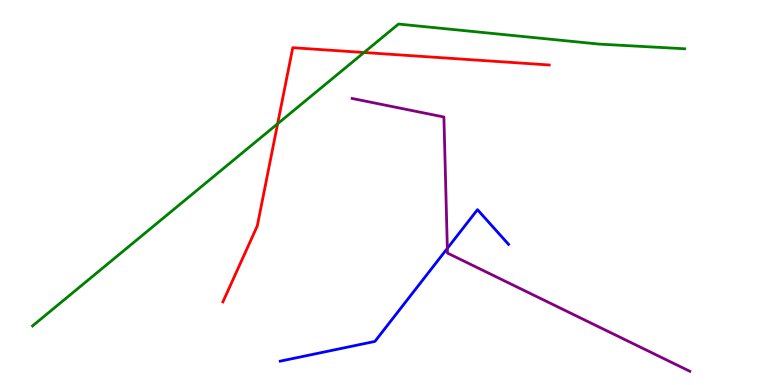[{'lines': ['blue', 'red'], 'intersections': []}, {'lines': ['green', 'red'], 'intersections': [{'x': 3.58, 'y': 6.79}, {'x': 4.7, 'y': 8.64}]}, {'lines': ['purple', 'red'], 'intersections': []}, {'lines': ['blue', 'green'], 'intersections': []}, {'lines': ['blue', 'purple'], 'intersections': [{'x': 5.77, 'y': 3.55}]}, {'lines': ['green', 'purple'], 'intersections': []}]